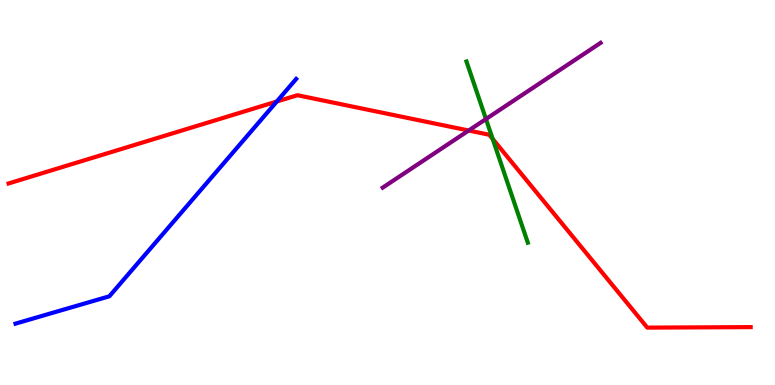[{'lines': ['blue', 'red'], 'intersections': [{'x': 3.57, 'y': 7.36}]}, {'lines': ['green', 'red'], 'intersections': [{'x': 6.36, 'y': 6.39}]}, {'lines': ['purple', 'red'], 'intersections': [{'x': 6.05, 'y': 6.61}]}, {'lines': ['blue', 'green'], 'intersections': []}, {'lines': ['blue', 'purple'], 'intersections': []}, {'lines': ['green', 'purple'], 'intersections': [{'x': 6.27, 'y': 6.91}]}]